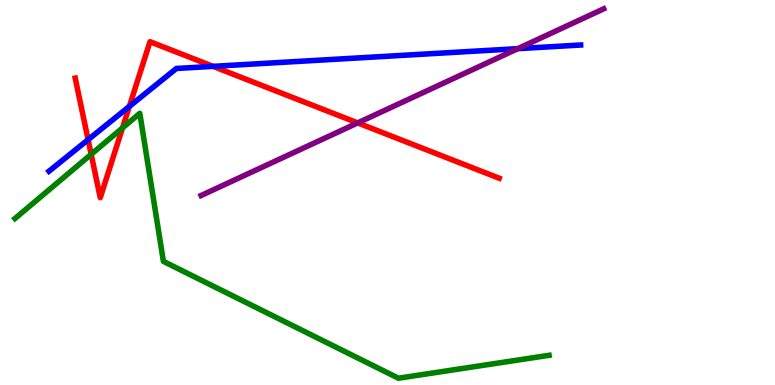[{'lines': ['blue', 'red'], 'intersections': [{'x': 1.14, 'y': 6.37}, {'x': 1.67, 'y': 7.24}, {'x': 2.75, 'y': 8.28}]}, {'lines': ['green', 'red'], 'intersections': [{'x': 1.18, 'y': 5.99}, {'x': 1.58, 'y': 6.68}]}, {'lines': ['purple', 'red'], 'intersections': [{'x': 4.62, 'y': 6.81}]}, {'lines': ['blue', 'green'], 'intersections': []}, {'lines': ['blue', 'purple'], 'intersections': [{'x': 6.68, 'y': 8.74}]}, {'lines': ['green', 'purple'], 'intersections': []}]